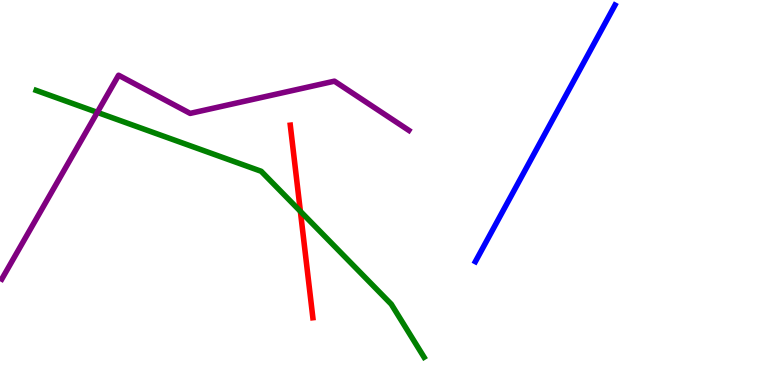[{'lines': ['blue', 'red'], 'intersections': []}, {'lines': ['green', 'red'], 'intersections': [{'x': 3.88, 'y': 4.51}]}, {'lines': ['purple', 'red'], 'intersections': []}, {'lines': ['blue', 'green'], 'intersections': []}, {'lines': ['blue', 'purple'], 'intersections': []}, {'lines': ['green', 'purple'], 'intersections': [{'x': 1.26, 'y': 7.08}]}]